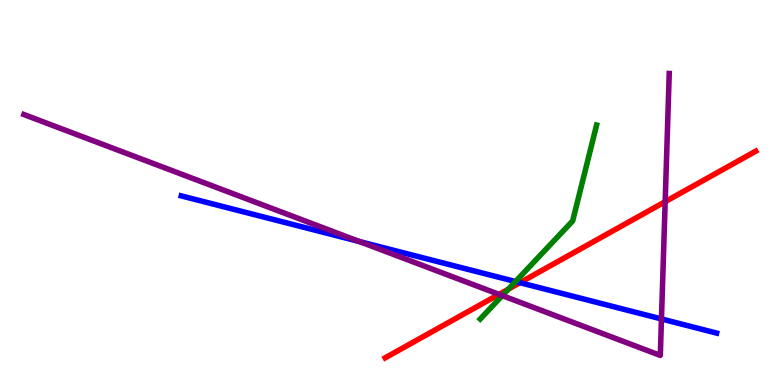[{'lines': ['blue', 'red'], 'intersections': [{'x': 6.71, 'y': 2.66}]}, {'lines': ['green', 'red'], 'intersections': [{'x': 6.56, 'y': 2.49}]}, {'lines': ['purple', 'red'], 'intersections': [{'x': 6.44, 'y': 2.35}, {'x': 8.58, 'y': 4.76}]}, {'lines': ['blue', 'green'], 'intersections': [{'x': 6.65, 'y': 2.69}]}, {'lines': ['blue', 'purple'], 'intersections': [{'x': 4.64, 'y': 3.73}, {'x': 8.53, 'y': 1.72}]}, {'lines': ['green', 'purple'], 'intersections': [{'x': 6.48, 'y': 2.32}]}]